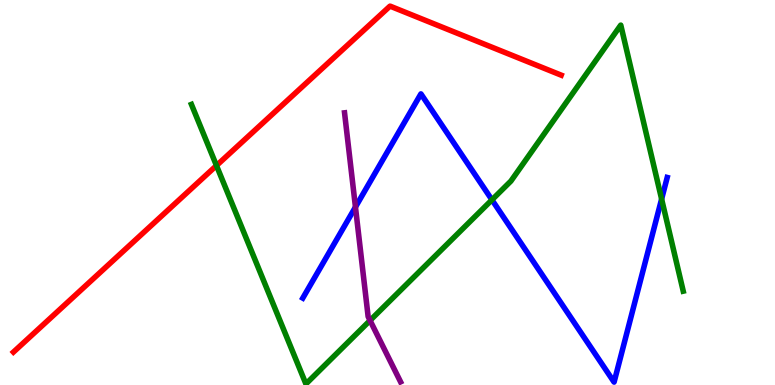[{'lines': ['blue', 'red'], 'intersections': []}, {'lines': ['green', 'red'], 'intersections': [{'x': 2.79, 'y': 5.7}]}, {'lines': ['purple', 'red'], 'intersections': []}, {'lines': ['blue', 'green'], 'intersections': [{'x': 6.35, 'y': 4.81}, {'x': 8.54, 'y': 4.83}]}, {'lines': ['blue', 'purple'], 'intersections': [{'x': 4.59, 'y': 4.62}]}, {'lines': ['green', 'purple'], 'intersections': [{'x': 4.77, 'y': 1.68}]}]